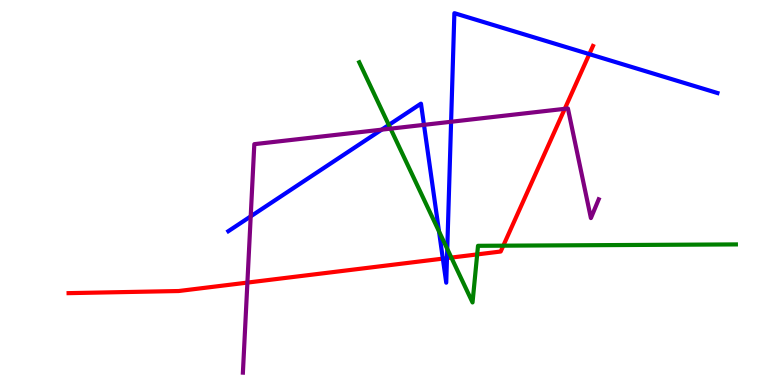[{'lines': ['blue', 'red'], 'intersections': [{'x': 5.71, 'y': 3.28}, {'x': 5.77, 'y': 3.3}, {'x': 7.6, 'y': 8.59}]}, {'lines': ['green', 'red'], 'intersections': [{'x': 5.82, 'y': 3.31}, {'x': 6.16, 'y': 3.39}, {'x': 6.49, 'y': 3.62}]}, {'lines': ['purple', 'red'], 'intersections': [{'x': 3.19, 'y': 2.66}, {'x': 7.29, 'y': 7.17}]}, {'lines': ['blue', 'green'], 'intersections': [{'x': 5.02, 'y': 6.75}, {'x': 5.66, 'y': 3.99}, {'x': 5.77, 'y': 3.54}]}, {'lines': ['blue', 'purple'], 'intersections': [{'x': 3.23, 'y': 4.38}, {'x': 4.92, 'y': 6.63}, {'x': 5.47, 'y': 6.76}, {'x': 5.82, 'y': 6.84}]}, {'lines': ['green', 'purple'], 'intersections': [{'x': 5.04, 'y': 6.66}]}]